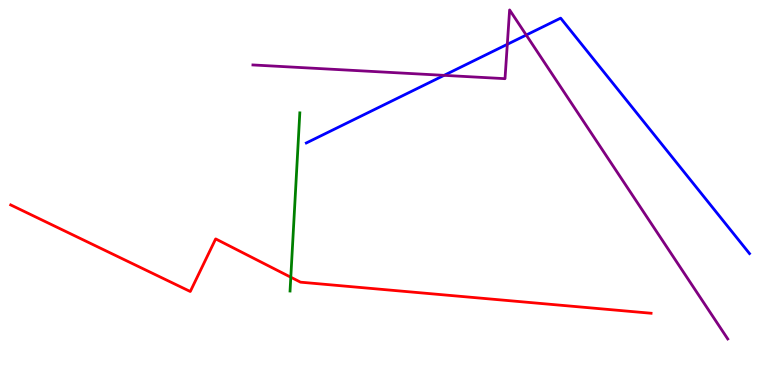[{'lines': ['blue', 'red'], 'intersections': []}, {'lines': ['green', 'red'], 'intersections': [{'x': 3.75, 'y': 2.8}]}, {'lines': ['purple', 'red'], 'intersections': []}, {'lines': ['blue', 'green'], 'intersections': []}, {'lines': ['blue', 'purple'], 'intersections': [{'x': 5.73, 'y': 8.04}, {'x': 6.55, 'y': 8.85}, {'x': 6.79, 'y': 9.09}]}, {'lines': ['green', 'purple'], 'intersections': []}]